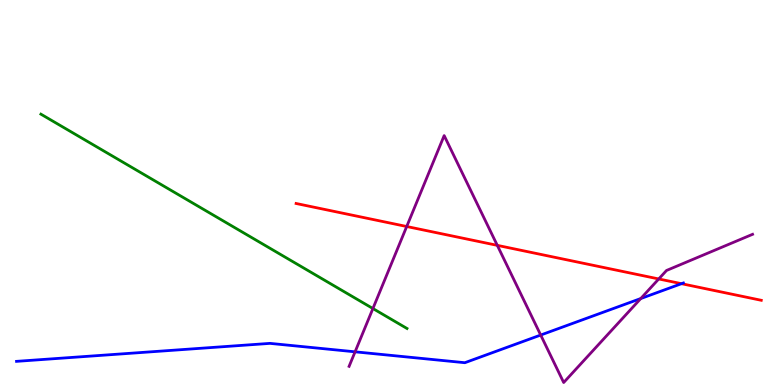[{'lines': ['blue', 'red'], 'intersections': [{'x': 8.79, 'y': 2.63}]}, {'lines': ['green', 'red'], 'intersections': []}, {'lines': ['purple', 'red'], 'intersections': [{'x': 5.25, 'y': 4.12}, {'x': 6.42, 'y': 3.63}, {'x': 8.5, 'y': 2.75}]}, {'lines': ['blue', 'green'], 'intersections': []}, {'lines': ['blue', 'purple'], 'intersections': [{'x': 4.58, 'y': 0.862}, {'x': 6.98, 'y': 1.3}, {'x': 8.27, 'y': 2.25}]}, {'lines': ['green', 'purple'], 'intersections': [{'x': 4.81, 'y': 1.99}]}]